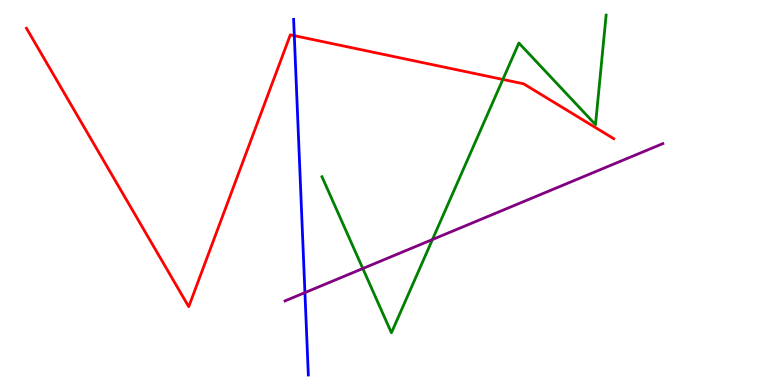[{'lines': ['blue', 'red'], 'intersections': [{'x': 3.8, 'y': 9.07}]}, {'lines': ['green', 'red'], 'intersections': [{'x': 6.49, 'y': 7.94}]}, {'lines': ['purple', 'red'], 'intersections': []}, {'lines': ['blue', 'green'], 'intersections': []}, {'lines': ['blue', 'purple'], 'intersections': [{'x': 3.93, 'y': 2.4}]}, {'lines': ['green', 'purple'], 'intersections': [{'x': 4.68, 'y': 3.03}, {'x': 5.58, 'y': 3.78}]}]